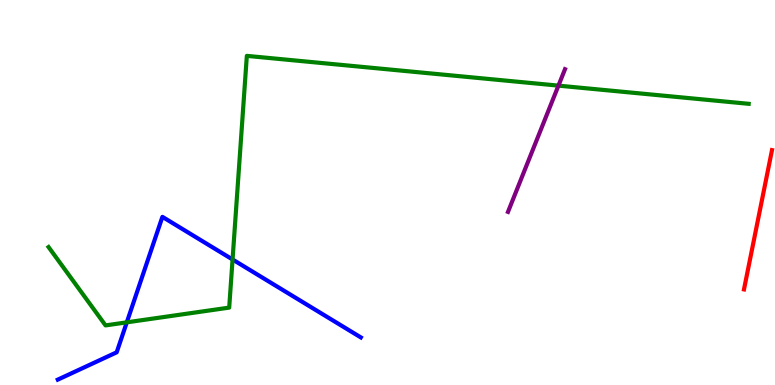[{'lines': ['blue', 'red'], 'intersections': []}, {'lines': ['green', 'red'], 'intersections': []}, {'lines': ['purple', 'red'], 'intersections': []}, {'lines': ['blue', 'green'], 'intersections': [{'x': 1.64, 'y': 1.63}, {'x': 3.0, 'y': 3.26}]}, {'lines': ['blue', 'purple'], 'intersections': []}, {'lines': ['green', 'purple'], 'intersections': [{'x': 7.21, 'y': 7.78}]}]